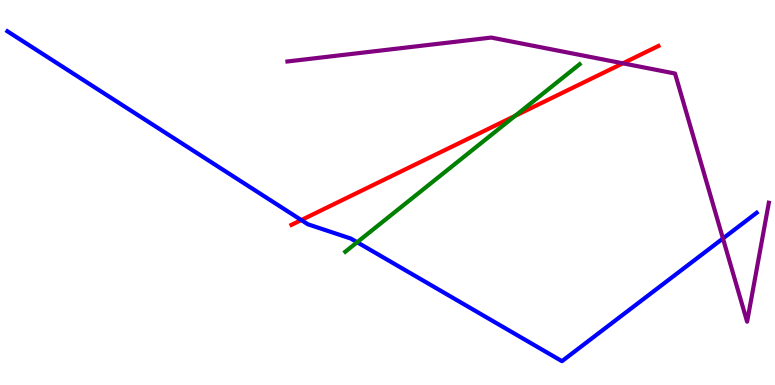[{'lines': ['blue', 'red'], 'intersections': [{'x': 3.89, 'y': 4.28}]}, {'lines': ['green', 'red'], 'intersections': [{'x': 6.65, 'y': 6.99}]}, {'lines': ['purple', 'red'], 'intersections': [{'x': 8.04, 'y': 8.36}]}, {'lines': ['blue', 'green'], 'intersections': [{'x': 4.61, 'y': 3.71}]}, {'lines': ['blue', 'purple'], 'intersections': [{'x': 9.33, 'y': 3.81}]}, {'lines': ['green', 'purple'], 'intersections': []}]